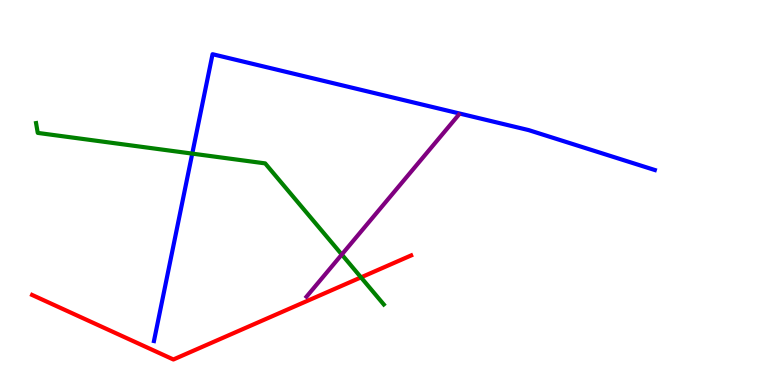[{'lines': ['blue', 'red'], 'intersections': []}, {'lines': ['green', 'red'], 'intersections': [{'x': 4.66, 'y': 2.8}]}, {'lines': ['purple', 'red'], 'intersections': []}, {'lines': ['blue', 'green'], 'intersections': [{'x': 2.48, 'y': 6.01}]}, {'lines': ['blue', 'purple'], 'intersections': []}, {'lines': ['green', 'purple'], 'intersections': [{'x': 4.41, 'y': 3.39}]}]